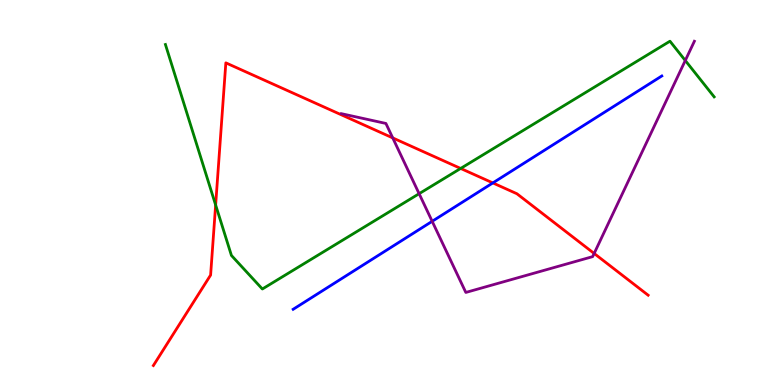[{'lines': ['blue', 'red'], 'intersections': [{'x': 6.36, 'y': 5.25}]}, {'lines': ['green', 'red'], 'intersections': [{'x': 2.78, 'y': 4.68}, {'x': 5.94, 'y': 5.62}]}, {'lines': ['purple', 'red'], 'intersections': [{'x': 5.07, 'y': 6.42}, {'x': 7.67, 'y': 3.42}]}, {'lines': ['blue', 'green'], 'intersections': []}, {'lines': ['blue', 'purple'], 'intersections': [{'x': 5.58, 'y': 4.25}]}, {'lines': ['green', 'purple'], 'intersections': [{'x': 5.41, 'y': 4.97}, {'x': 8.84, 'y': 8.43}]}]